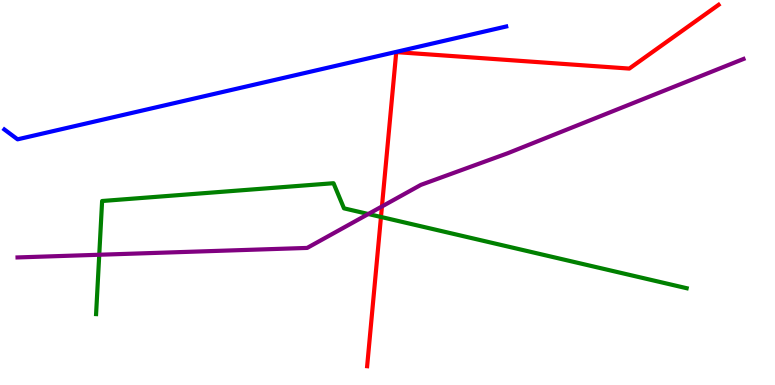[{'lines': ['blue', 'red'], 'intersections': []}, {'lines': ['green', 'red'], 'intersections': [{'x': 4.92, 'y': 4.36}]}, {'lines': ['purple', 'red'], 'intersections': [{'x': 4.93, 'y': 4.64}]}, {'lines': ['blue', 'green'], 'intersections': []}, {'lines': ['blue', 'purple'], 'intersections': []}, {'lines': ['green', 'purple'], 'intersections': [{'x': 1.28, 'y': 3.38}, {'x': 4.75, 'y': 4.44}]}]